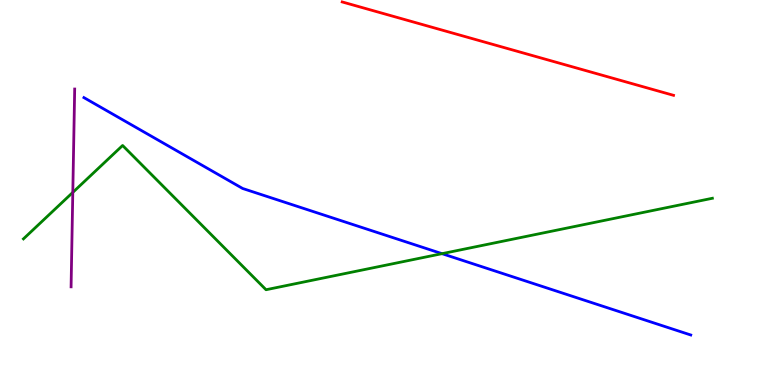[{'lines': ['blue', 'red'], 'intersections': []}, {'lines': ['green', 'red'], 'intersections': []}, {'lines': ['purple', 'red'], 'intersections': []}, {'lines': ['blue', 'green'], 'intersections': [{'x': 5.7, 'y': 3.41}]}, {'lines': ['blue', 'purple'], 'intersections': []}, {'lines': ['green', 'purple'], 'intersections': [{'x': 0.939, 'y': 5.0}]}]